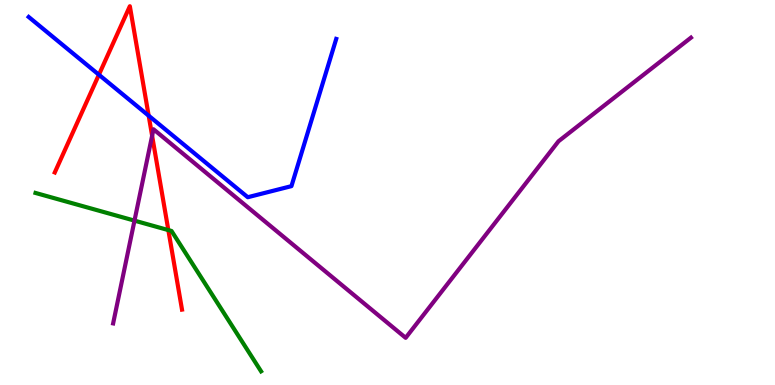[{'lines': ['blue', 'red'], 'intersections': [{'x': 1.28, 'y': 8.06}, {'x': 1.92, 'y': 7.0}]}, {'lines': ['green', 'red'], 'intersections': [{'x': 2.17, 'y': 4.02}]}, {'lines': ['purple', 'red'], 'intersections': [{'x': 1.96, 'y': 6.47}]}, {'lines': ['blue', 'green'], 'intersections': []}, {'lines': ['blue', 'purple'], 'intersections': []}, {'lines': ['green', 'purple'], 'intersections': [{'x': 1.74, 'y': 4.27}]}]